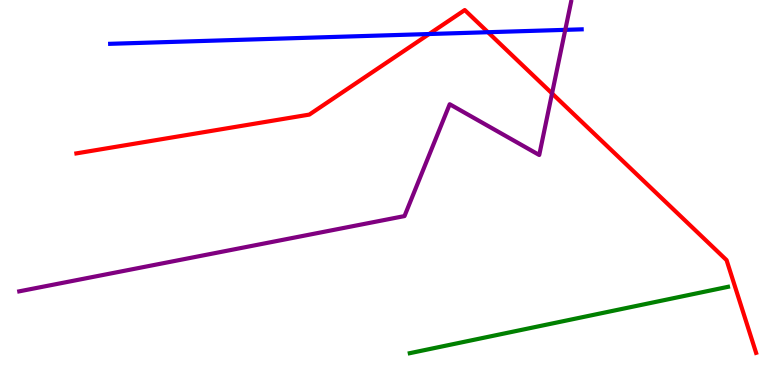[{'lines': ['blue', 'red'], 'intersections': [{'x': 5.54, 'y': 9.12}, {'x': 6.3, 'y': 9.16}]}, {'lines': ['green', 'red'], 'intersections': []}, {'lines': ['purple', 'red'], 'intersections': [{'x': 7.12, 'y': 7.57}]}, {'lines': ['blue', 'green'], 'intersections': []}, {'lines': ['blue', 'purple'], 'intersections': [{'x': 7.29, 'y': 9.22}]}, {'lines': ['green', 'purple'], 'intersections': []}]